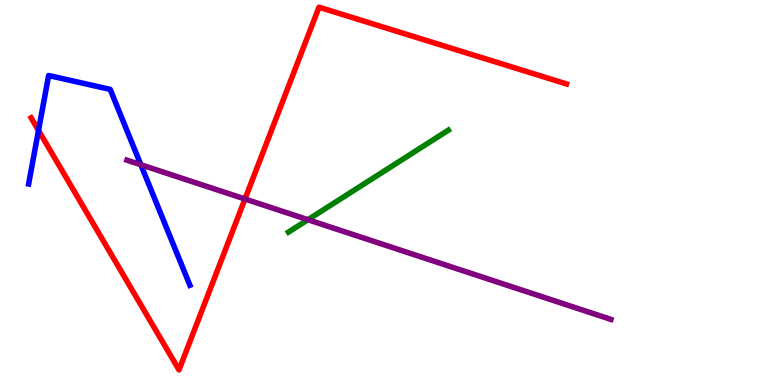[{'lines': ['blue', 'red'], 'intersections': [{'x': 0.497, 'y': 6.61}]}, {'lines': ['green', 'red'], 'intersections': []}, {'lines': ['purple', 'red'], 'intersections': [{'x': 3.16, 'y': 4.83}]}, {'lines': ['blue', 'green'], 'intersections': []}, {'lines': ['blue', 'purple'], 'intersections': [{'x': 1.82, 'y': 5.72}]}, {'lines': ['green', 'purple'], 'intersections': [{'x': 3.97, 'y': 4.29}]}]